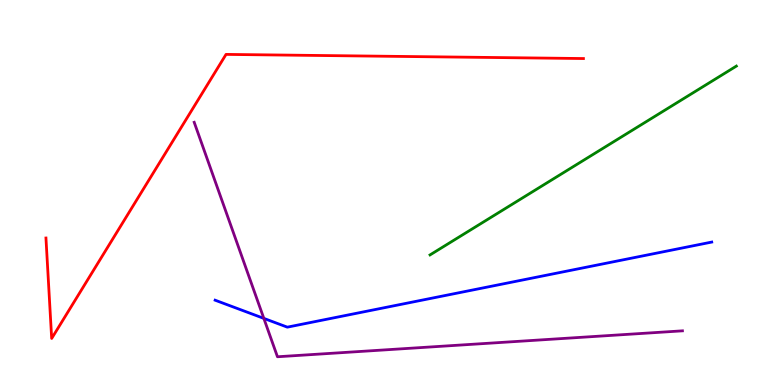[{'lines': ['blue', 'red'], 'intersections': []}, {'lines': ['green', 'red'], 'intersections': []}, {'lines': ['purple', 'red'], 'intersections': []}, {'lines': ['blue', 'green'], 'intersections': []}, {'lines': ['blue', 'purple'], 'intersections': [{'x': 3.4, 'y': 1.73}]}, {'lines': ['green', 'purple'], 'intersections': []}]